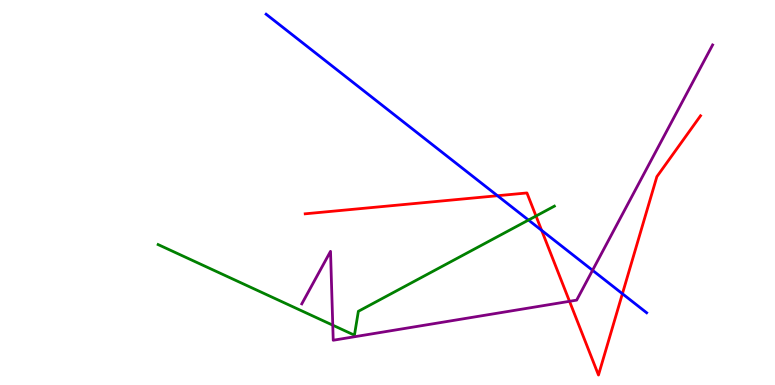[{'lines': ['blue', 'red'], 'intersections': [{'x': 6.42, 'y': 4.92}, {'x': 6.99, 'y': 4.02}, {'x': 8.03, 'y': 2.37}]}, {'lines': ['green', 'red'], 'intersections': [{'x': 6.92, 'y': 4.39}]}, {'lines': ['purple', 'red'], 'intersections': [{'x': 7.35, 'y': 2.17}]}, {'lines': ['blue', 'green'], 'intersections': [{'x': 6.82, 'y': 4.28}]}, {'lines': ['blue', 'purple'], 'intersections': [{'x': 7.65, 'y': 2.98}]}, {'lines': ['green', 'purple'], 'intersections': [{'x': 4.29, 'y': 1.55}]}]